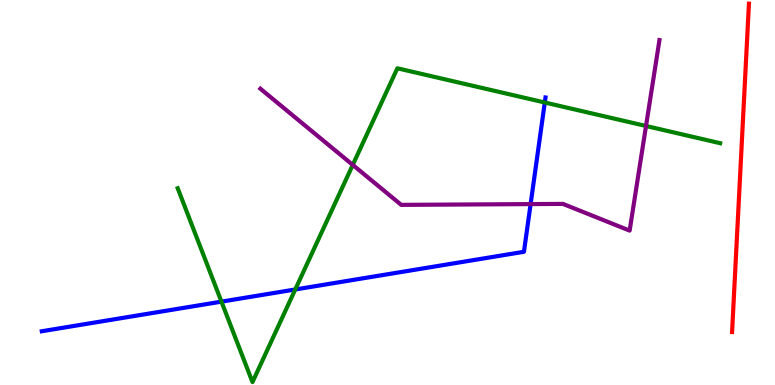[{'lines': ['blue', 'red'], 'intersections': []}, {'lines': ['green', 'red'], 'intersections': []}, {'lines': ['purple', 'red'], 'intersections': []}, {'lines': ['blue', 'green'], 'intersections': [{'x': 2.86, 'y': 2.17}, {'x': 3.81, 'y': 2.48}, {'x': 7.03, 'y': 7.34}]}, {'lines': ['blue', 'purple'], 'intersections': [{'x': 6.85, 'y': 4.7}]}, {'lines': ['green', 'purple'], 'intersections': [{'x': 4.55, 'y': 5.72}, {'x': 8.34, 'y': 6.73}]}]